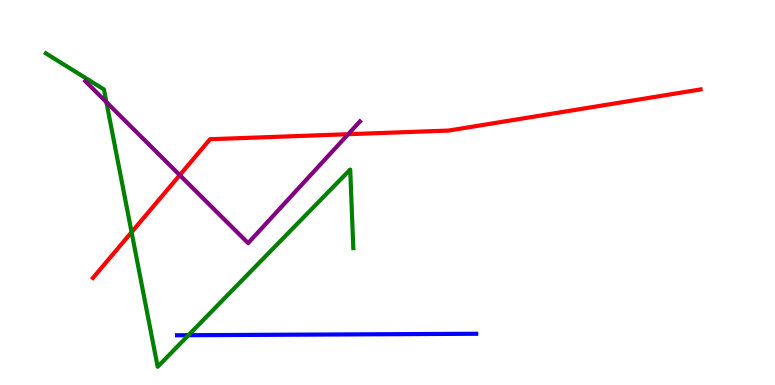[{'lines': ['blue', 'red'], 'intersections': []}, {'lines': ['green', 'red'], 'intersections': [{'x': 1.7, 'y': 3.97}]}, {'lines': ['purple', 'red'], 'intersections': [{'x': 2.32, 'y': 5.45}, {'x': 4.49, 'y': 6.51}]}, {'lines': ['blue', 'green'], 'intersections': [{'x': 2.43, 'y': 1.29}]}, {'lines': ['blue', 'purple'], 'intersections': []}, {'lines': ['green', 'purple'], 'intersections': [{'x': 1.37, 'y': 7.35}]}]